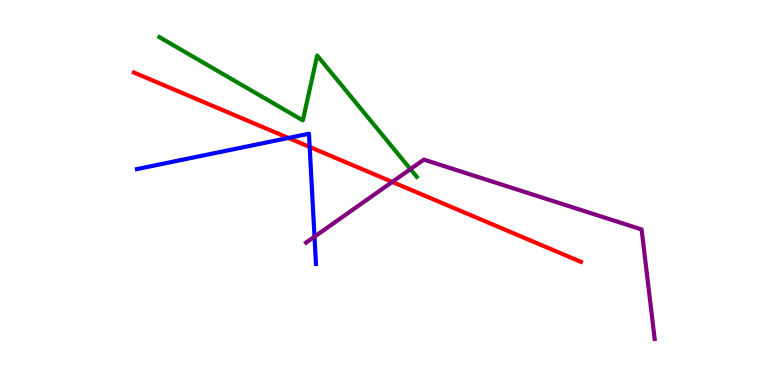[{'lines': ['blue', 'red'], 'intersections': [{'x': 3.72, 'y': 6.42}, {'x': 4.0, 'y': 6.18}]}, {'lines': ['green', 'red'], 'intersections': []}, {'lines': ['purple', 'red'], 'intersections': [{'x': 5.06, 'y': 5.27}]}, {'lines': ['blue', 'green'], 'intersections': []}, {'lines': ['blue', 'purple'], 'intersections': [{'x': 4.06, 'y': 3.85}]}, {'lines': ['green', 'purple'], 'intersections': [{'x': 5.3, 'y': 5.61}]}]